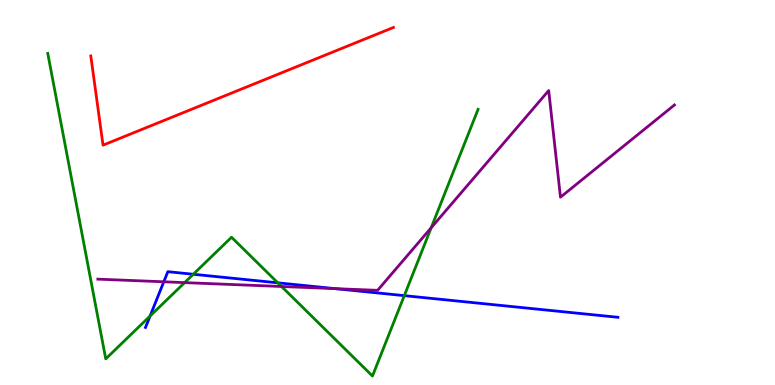[{'lines': ['blue', 'red'], 'intersections': []}, {'lines': ['green', 'red'], 'intersections': []}, {'lines': ['purple', 'red'], 'intersections': []}, {'lines': ['blue', 'green'], 'intersections': [{'x': 1.94, 'y': 1.79}, {'x': 2.49, 'y': 2.88}, {'x': 3.58, 'y': 2.65}, {'x': 5.22, 'y': 2.32}]}, {'lines': ['blue', 'purple'], 'intersections': [{'x': 2.11, 'y': 2.68}, {'x': 4.32, 'y': 2.5}]}, {'lines': ['green', 'purple'], 'intersections': [{'x': 2.38, 'y': 2.66}, {'x': 3.63, 'y': 2.56}, {'x': 5.56, 'y': 4.08}]}]